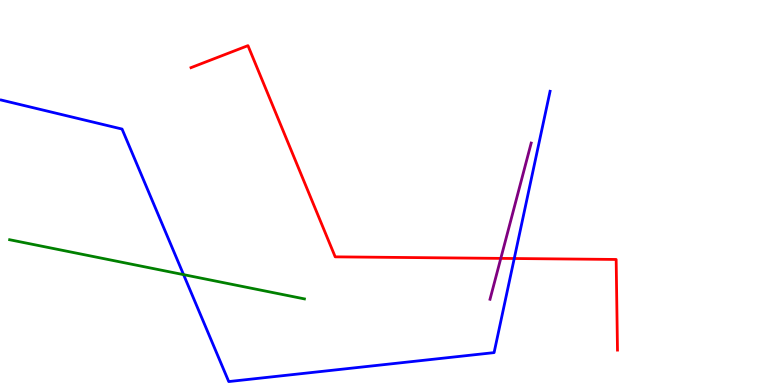[{'lines': ['blue', 'red'], 'intersections': [{'x': 6.64, 'y': 3.29}]}, {'lines': ['green', 'red'], 'intersections': []}, {'lines': ['purple', 'red'], 'intersections': [{'x': 6.46, 'y': 3.29}]}, {'lines': ['blue', 'green'], 'intersections': [{'x': 2.37, 'y': 2.87}]}, {'lines': ['blue', 'purple'], 'intersections': []}, {'lines': ['green', 'purple'], 'intersections': []}]